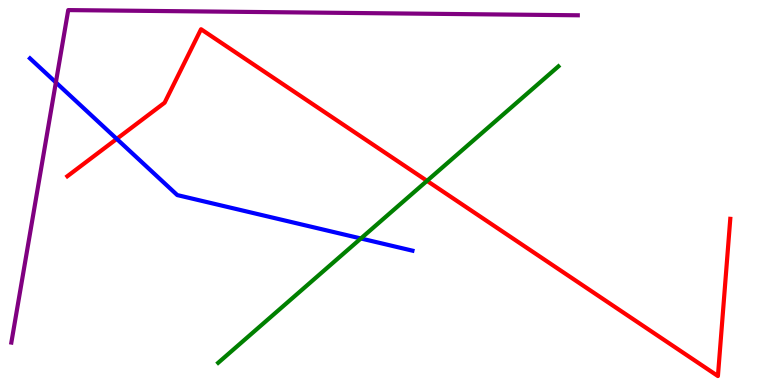[{'lines': ['blue', 'red'], 'intersections': [{'x': 1.51, 'y': 6.39}]}, {'lines': ['green', 'red'], 'intersections': [{'x': 5.51, 'y': 5.3}]}, {'lines': ['purple', 'red'], 'intersections': []}, {'lines': ['blue', 'green'], 'intersections': [{'x': 4.66, 'y': 3.81}]}, {'lines': ['blue', 'purple'], 'intersections': [{'x': 0.721, 'y': 7.86}]}, {'lines': ['green', 'purple'], 'intersections': []}]